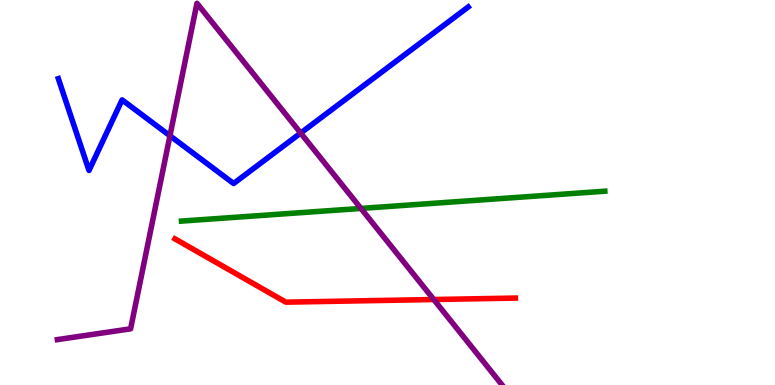[{'lines': ['blue', 'red'], 'intersections': []}, {'lines': ['green', 'red'], 'intersections': []}, {'lines': ['purple', 'red'], 'intersections': [{'x': 5.6, 'y': 2.22}]}, {'lines': ['blue', 'green'], 'intersections': []}, {'lines': ['blue', 'purple'], 'intersections': [{'x': 2.19, 'y': 6.47}, {'x': 3.88, 'y': 6.54}]}, {'lines': ['green', 'purple'], 'intersections': [{'x': 4.66, 'y': 4.59}]}]